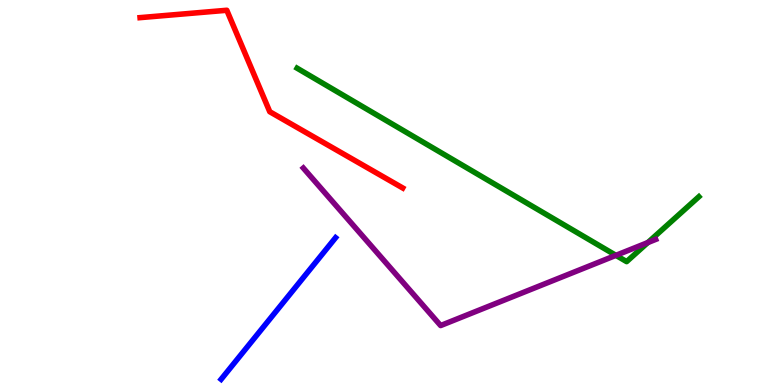[{'lines': ['blue', 'red'], 'intersections': []}, {'lines': ['green', 'red'], 'intersections': []}, {'lines': ['purple', 'red'], 'intersections': []}, {'lines': ['blue', 'green'], 'intersections': []}, {'lines': ['blue', 'purple'], 'intersections': []}, {'lines': ['green', 'purple'], 'intersections': [{'x': 7.95, 'y': 3.37}, {'x': 8.36, 'y': 3.7}]}]